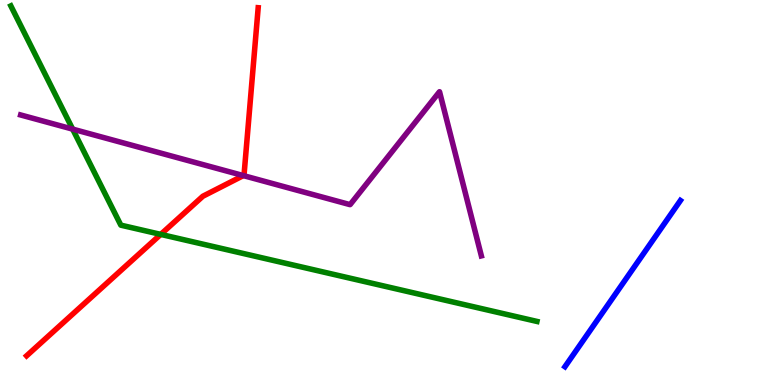[{'lines': ['blue', 'red'], 'intersections': []}, {'lines': ['green', 'red'], 'intersections': [{'x': 2.07, 'y': 3.91}]}, {'lines': ['purple', 'red'], 'intersections': [{'x': 3.14, 'y': 5.44}]}, {'lines': ['blue', 'green'], 'intersections': []}, {'lines': ['blue', 'purple'], 'intersections': []}, {'lines': ['green', 'purple'], 'intersections': [{'x': 0.938, 'y': 6.65}]}]